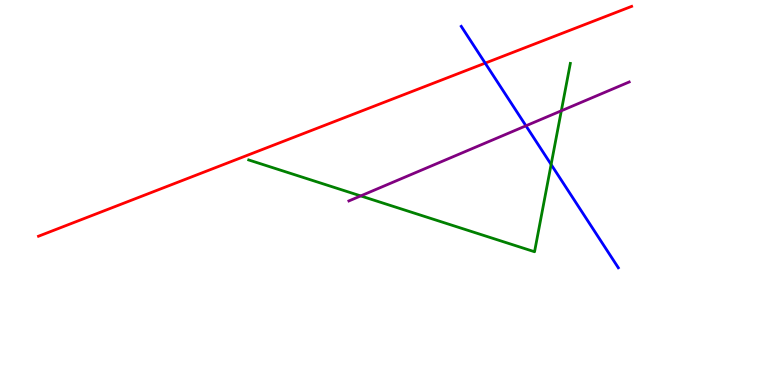[{'lines': ['blue', 'red'], 'intersections': [{'x': 6.26, 'y': 8.36}]}, {'lines': ['green', 'red'], 'intersections': []}, {'lines': ['purple', 'red'], 'intersections': []}, {'lines': ['blue', 'green'], 'intersections': [{'x': 7.11, 'y': 5.73}]}, {'lines': ['blue', 'purple'], 'intersections': [{'x': 6.79, 'y': 6.73}]}, {'lines': ['green', 'purple'], 'intersections': [{'x': 4.65, 'y': 4.91}, {'x': 7.24, 'y': 7.12}]}]